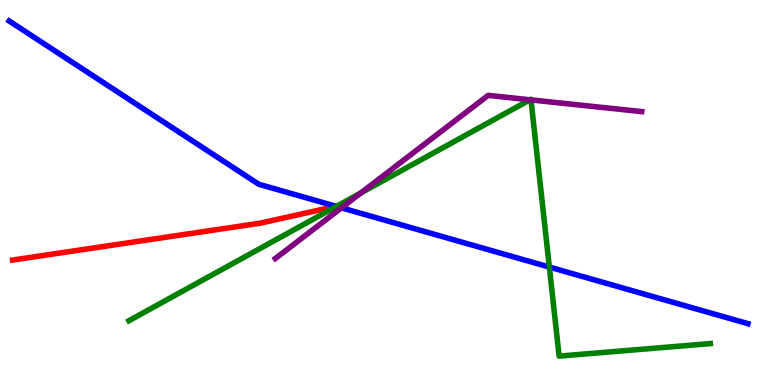[{'lines': ['blue', 'red'], 'intersections': [{'x': 4.34, 'y': 4.64}]}, {'lines': ['green', 'red'], 'intersections': [{'x': 4.35, 'y': 4.65}]}, {'lines': ['purple', 'red'], 'intersections': []}, {'lines': ['blue', 'green'], 'intersections': [{'x': 4.34, 'y': 4.64}, {'x': 7.09, 'y': 3.06}]}, {'lines': ['blue', 'purple'], 'intersections': [{'x': 4.41, 'y': 4.6}]}, {'lines': ['green', 'purple'], 'intersections': [{'x': 4.66, 'y': 4.99}, {'x': 6.84, 'y': 7.41}, {'x': 6.85, 'y': 7.41}]}]